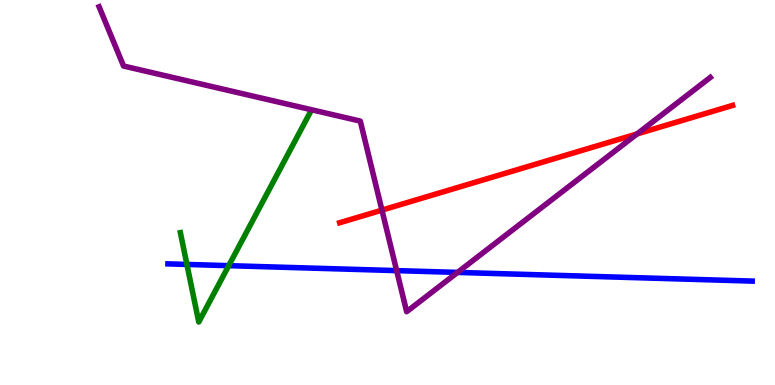[{'lines': ['blue', 'red'], 'intersections': []}, {'lines': ['green', 'red'], 'intersections': []}, {'lines': ['purple', 'red'], 'intersections': [{'x': 4.93, 'y': 4.54}, {'x': 8.22, 'y': 6.52}]}, {'lines': ['blue', 'green'], 'intersections': [{'x': 2.41, 'y': 3.13}, {'x': 2.95, 'y': 3.1}]}, {'lines': ['blue', 'purple'], 'intersections': [{'x': 5.12, 'y': 2.97}, {'x': 5.9, 'y': 2.92}]}, {'lines': ['green', 'purple'], 'intersections': []}]